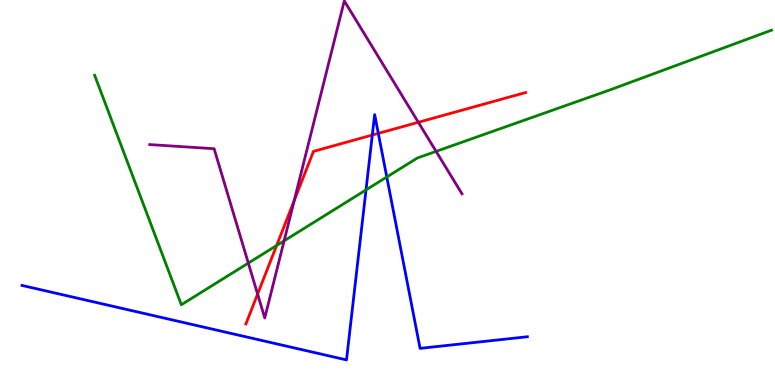[{'lines': ['blue', 'red'], 'intersections': [{'x': 4.8, 'y': 6.49}, {'x': 4.88, 'y': 6.54}]}, {'lines': ['green', 'red'], 'intersections': [{'x': 3.57, 'y': 3.62}]}, {'lines': ['purple', 'red'], 'intersections': [{'x': 3.32, 'y': 2.36}, {'x': 3.8, 'y': 4.79}, {'x': 5.4, 'y': 6.82}]}, {'lines': ['blue', 'green'], 'intersections': [{'x': 4.72, 'y': 5.07}, {'x': 4.99, 'y': 5.4}]}, {'lines': ['blue', 'purple'], 'intersections': []}, {'lines': ['green', 'purple'], 'intersections': [{'x': 3.2, 'y': 3.17}, {'x': 3.67, 'y': 3.74}, {'x': 5.63, 'y': 6.07}]}]